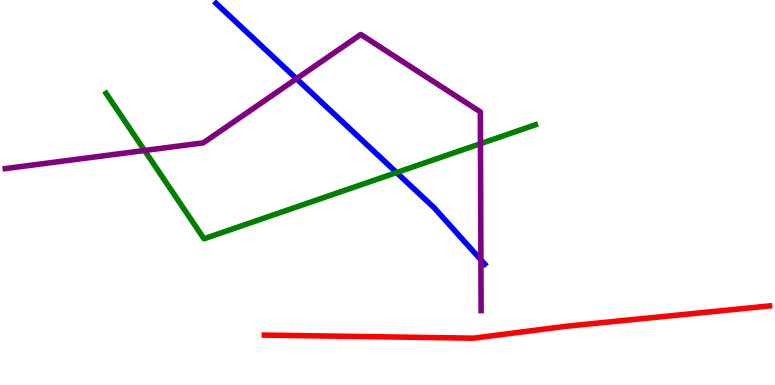[{'lines': ['blue', 'red'], 'intersections': []}, {'lines': ['green', 'red'], 'intersections': []}, {'lines': ['purple', 'red'], 'intersections': []}, {'lines': ['blue', 'green'], 'intersections': [{'x': 5.12, 'y': 5.52}]}, {'lines': ['blue', 'purple'], 'intersections': [{'x': 3.83, 'y': 7.96}, {'x': 6.21, 'y': 3.25}]}, {'lines': ['green', 'purple'], 'intersections': [{'x': 1.87, 'y': 6.09}, {'x': 6.2, 'y': 6.27}]}]